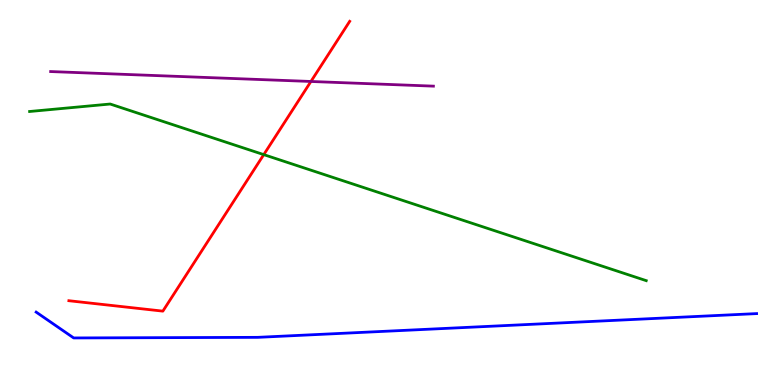[{'lines': ['blue', 'red'], 'intersections': []}, {'lines': ['green', 'red'], 'intersections': [{'x': 3.4, 'y': 5.98}]}, {'lines': ['purple', 'red'], 'intersections': [{'x': 4.01, 'y': 7.88}]}, {'lines': ['blue', 'green'], 'intersections': []}, {'lines': ['blue', 'purple'], 'intersections': []}, {'lines': ['green', 'purple'], 'intersections': []}]